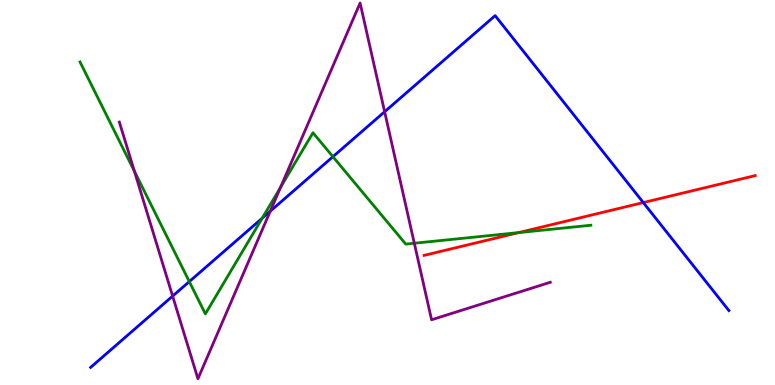[{'lines': ['blue', 'red'], 'intersections': [{'x': 8.3, 'y': 4.74}]}, {'lines': ['green', 'red'], 'intersections': [{'x': 6.69, 'y': 3.96}]}, {'lines': ['purple', 'red'], 'intersections': []}, {'lines': ['blue', 'green'], 'intersections': [{'x': 2.44, 'y': 2.69}, {'x': 3.38, 'y': 4.33}, {'x': 4.3, 'y': 5.93}]}, {'lines': ['blue', 'purple'], 'intersections': [{'x': 2.23, 'y': 2.31}, {'x': 3.49, 'y': 4.51}, {'x': 4.96, 'y': 7.1}]}, {'lines': ['green', 'purple'], 'intersections': [{'x': 1.73, 'y': 5.55}, {'x': 3.62, 'y': 5.14}, {'x': 5.35, 'y': 3.68}]}]